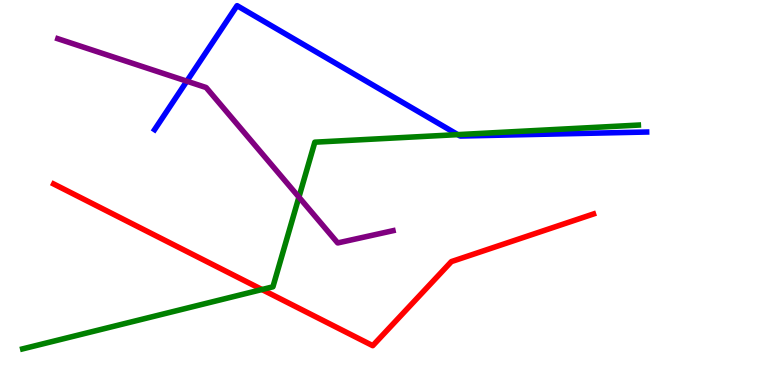[{'lines': ['blue', 'red'], 'intersections': []}, {'lines': ['green', 'red'], 'intersections': [{'x': 3.38, 'y': 2.48}]}, {'lines': ['purple', 'red'], 'intersections': []}, {'lines': ['blue', 'green'], 'intersections': [{'x': 5.91, 'y': 6.5}]}, {'lines': ['blue', 'purple'], 'intersections': [{'x': 2.41, 'y': 7.89}]}, {'lines': ['green', 'purple'], 'intersections': [{'x': 3.86, 'y': 4.88}]}]